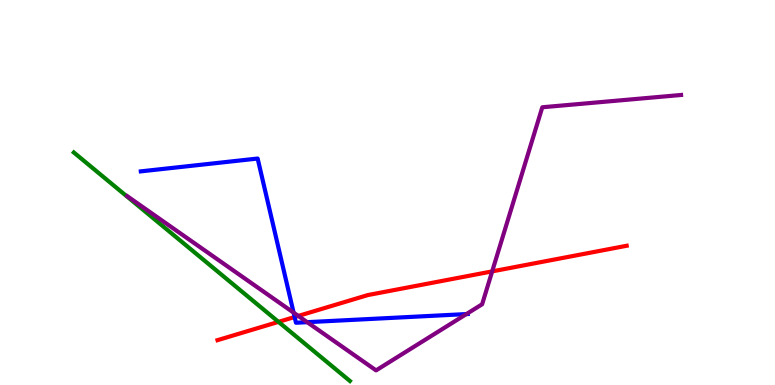[{'lines': ['blue', 'red'], 'intersections': [{'x': 3.8, 'y': 1.77}]}, {'lines': ['green', 'red'], 'intersections': [{'x': 3.59, 'y': 1.64}]}, {'lines': ['purple', 'red'], 'intersections': [{'x': 3.85, 'y': 1.79}, {'x': 6.35, 'y': 2.95}]}, {'lines': ['blue', 'green'], 'intersections': []}, {'lines': ['blue', 'purple'], 'intersections': [{'x': 3.79, 'y': 1.88}, {'x': 3.96, 'y': 1.63}, {'x': 6.02, 'y': 1.84}]}, {'lines': ['green', 'purple'], 'intersections': []}]